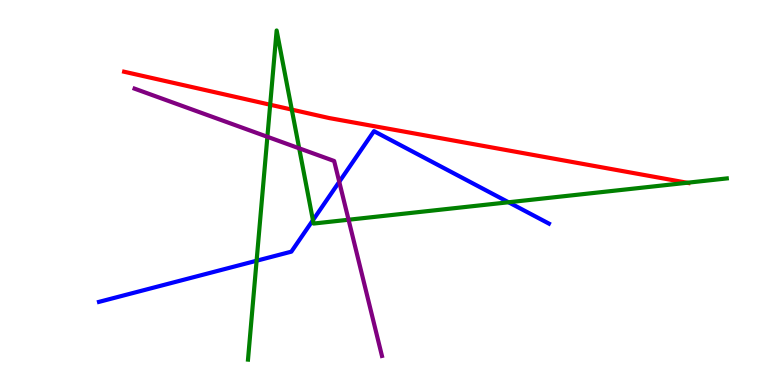[{'lines': ['blue', 'red'], 'intersections': []}, {'lines': ['green', 'red'], 'intersections': [{'x': 3.49, 'y': 7.28}, {'x': 3.76, 'y': 7.15}, {'x': 8.87, 'y': 5.25}]}, {'lines': ['purple', 'red'], 'intersections': []}, {'lines': ['blue', 'green'], 'intersections': [{'x': 3.31, 'y': 3.23}, {'x': 4.04, 'y': 4.28}, {'x': 6.56, 'y': 4.75}]}, {'lines': ['blue', 'purple'], 'intersections': [{'x': 4.38, 'y': 5.28}]}, {'lines': ['green', 'purple'], 'intersections': [{'x': 3.45, 'y': 6.45}, {'x': 3.86, 'y': 6.15}, {'x': 4.5, 'y': 4.29}]}]